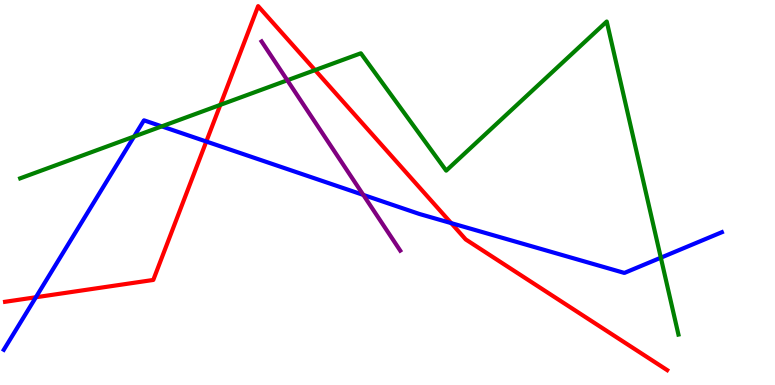[{'lines': ['blue', 'red'], 'intersections': [{'x': 0.463, 'y': 2.28}, {'x': 2.66, 'y': 6.32}, {'x': 5.82, 'y': 4.2}]}, {'lines': ['green', 'red'], 'intersections': [{'x': 2.84, 'y': 7.28}, {'x': 4.07, 'y': 8.18}]}, {'lines': ['purple', 'red'], 'intersections': []}, {'lines': ['blue', 'green'], 'intersections': [{'x': 1.73, 'y': 6.45}, {'x': 2.09, 'y': 6.72}, {'x': 8.53, 'y': 3.31}]}, {'lines': ['blue', 'purple'], 'intersections': [{'x': 4.69, 'y': 4.94}]}, {'lines': ['green', 'purple'], 'intersections': [{'x': 3.71, 'y': 7.92}]}]